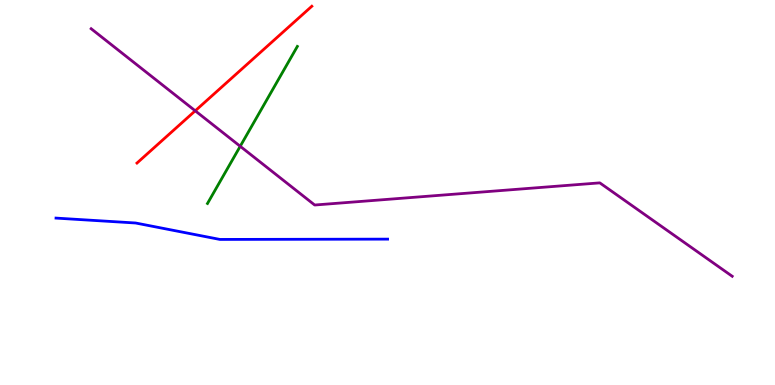[{'lines': ['blue', 'red'], 'intersections': []}, {'lines': ['green', 'red'], 'intersections': []}, {'lines': ['purple', 'red'], 'intersections': [{'x': 2.52, 'y': 7.12}]}, {'lines': ['blue', 'green'], 'intersections': []}, {'lines': ['blue', 'purple'], 'intersections': []}, {'lines': ['green', 'purple'], 'intersections': [{'x': 3.1, 'y': 6.2}]}]